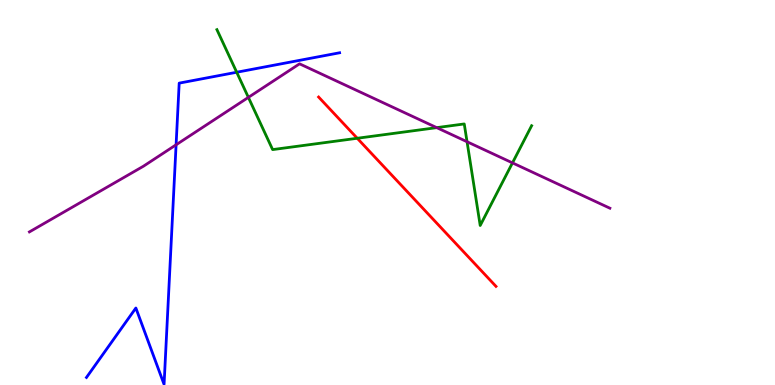[{'lines': ['blue', 'red'], 'intersections': []}, {'lines': ['green', 'red'], 'intersections': [{'x': 4.61, 'y': 6.41}]}, {'lines': ['purple', 'red'], 'intersections': []}, {'lines': ['blue', 'green'], 'intersections': [{'x': 3.05, 'y': 8.12}]}, {'lines': ['blue', 'purple'], 'intersections': [{'x': 2.27, 'y': 6.24}]}, {'lines': ['green', 'purple'], 'intersections': [{'x': 3.2, 'y': 7.47}, {'x': 5.64, 'y': 6.68}, {'x': 6.03, 'y': 6.32}, {'x': 6.61, 'y': 5.77}]}]